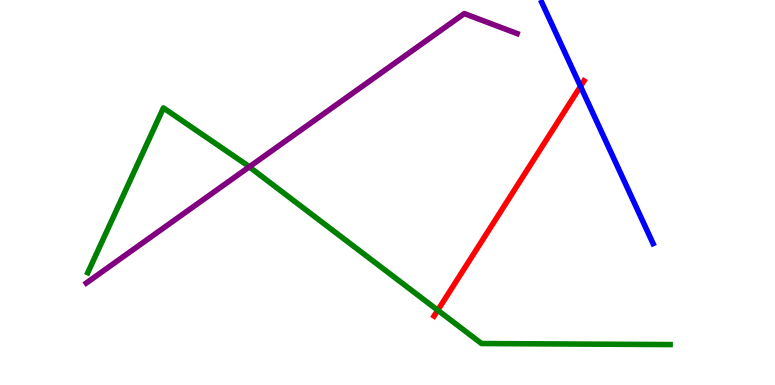[{'lines': ['blue', 'red'], 'intersections': [{'x': 7.49, 'y': 7.76}]}, {'lines': ['green', 'red'], 'intersections': [{'x': 5.65, 'y': 1.94}]}, {'lines': ['purple', 'red'], 'intersections': []}, {'lines': ['blue', 'green'], 'intersections': []}, {'lines': ['blue', 'purple'], 'intersections': []}, {'lines': ['green', 'purple'], 'intersections': [{'x': 3.22, 'y': 5.67}]}]